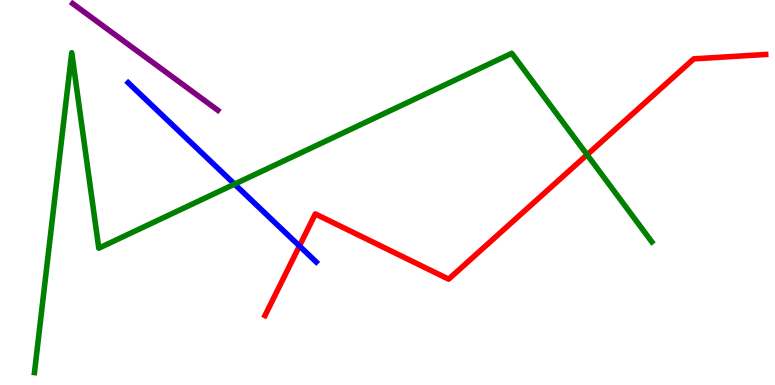[{'lines': ['blue', 'red'], 'intersections': [{'x': 3.86, 'y': 3.61}]}, {'lines': ['green', 'red'], 'intersections': [{'x': 7.58, 'y': 5.98}]}, {'lines': ['purple', 'red'], 'intersections': []}, {'lines': ['blue', 'green'], 'intersections': [{'x': 3.03, 'y': 5.22}]}, {'lines': ['blue', 'purple'], 'intersections': []}, {'lines': ['green', 'purple'], 'intersections': []}]